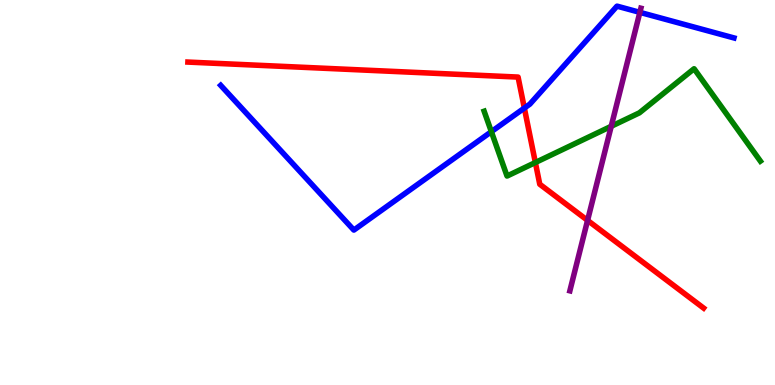[{'lines': ['blue', 'red'], 'intersections': [{'x': 6.77, 'y': 7.19}]}, {'lines': ['green', 'red'], 'intersections': [{'x': 6.91, 'y': 5.78}]}, {'lines': ['purple', 'red'], 'intersections': [{'x': 7.58, 'y': 4.28}]}, {'lines': ['blue', 'green'], 'intersections': [{'x': 6.34, 'y': 6.58}]}, {'lines': ['blue', 'purple'], 'intersections': [{'x': 8.26, 'y': 9.68}]}, {'lines': ['green', 'purple'], 'intersections': [{'x': 7.89, 'y': 6.72}]}]